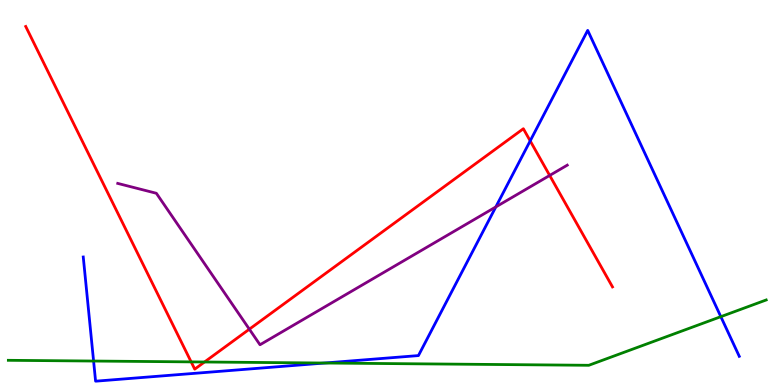[{'lines': ['blue', 'red'], 'intersections': [{'x': 6.84, 'y': 6.34}]}, {'lines': ['green', 'red'], 'intersections': [{'x': 2.47, 'y': 0.6}, {'x': 2.64, 'y': 0.598}]}, {'lines': ['purple', 'red'], 'intersections': [{'x': 3.22, 'y': 1.45}, {'x': 7.09, 'y': 5.44}]}, {'lines': ['blue', 'green'], 'intersections': [{'x': 1.21, 'y': 0.622}, {'x': 4.19, 'y': 0.571}, {'x': 9.3, 'y': 1.77}]}, {'lines': ['blue', 'purple'], 'intersections': [{'x': 6.4, 'y': 4.63}]}, {'lines': ['green', 'purple'], 'intersections': []}]